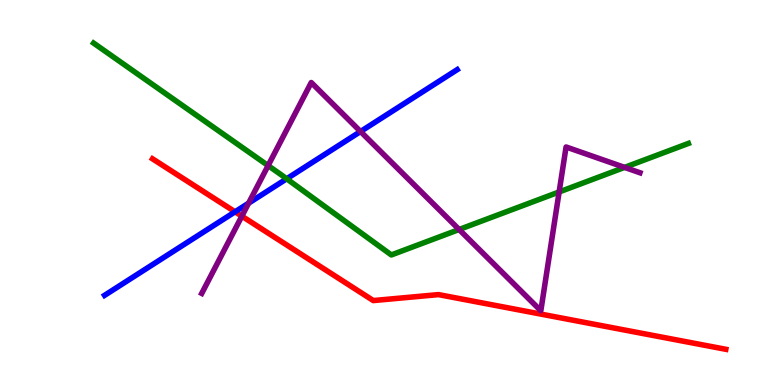[{'lines': ['blue', 'red'], 'intersections': [{'x': 3.03, 'y': 4.5}]}, {'lines': ['green', 'red'], 'intersections': []}, {'lines': ['purple', 'red'], 'intersections': [{'x': 3.12, 'y': 4.39}]}, {'lines': ['blue', 'green'], 'intersections': [{'x': 3.7, 'y': 5.36}]}, {'lines': ['blue', 'purple'], 'intersections': [{'x': 3.21, 'y': 4.72}, {'x': 4.65, 'y': 6.58}]}, {'lines': ['green', 'purple'], 'intersections': [{'x': 3.46, 'y': 5.7}, {'x': 5.92, 'y': 4.04}, {'x': 7.21, 'y': 5.01}, {'x': 8.06, 'y': 5.65}]}]